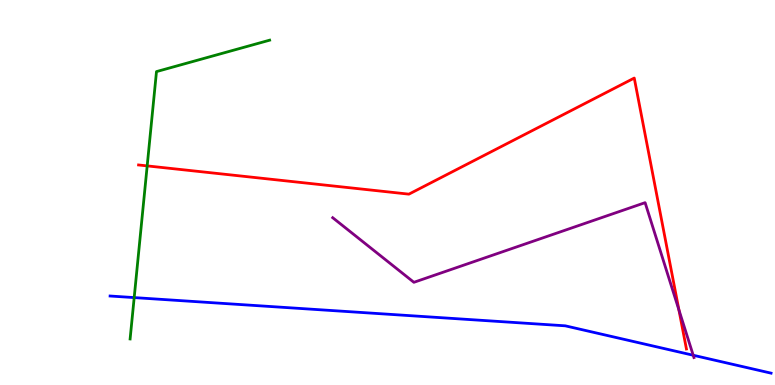[{'lines': ['blue', 'red'], 'intersections': []}, {'lines': ['green', 'red'], 'intersections': [{'x': 1.9, 'y': 5.69}]}, {'lines': ['purple', 'red'], 'intersections': [{'x': 8.76, 'y': 1.95}]}, {'lines': ['blue', 'green'], 'intersections': [{'x': 1.73, 'y': 2.27}]}, {'lines': ['blue', 'purple'], 'intersections': [{'x': 8.94, 'y': 0.773}]}, {'lines': ['green', 'purple'], 'intersections': []}]